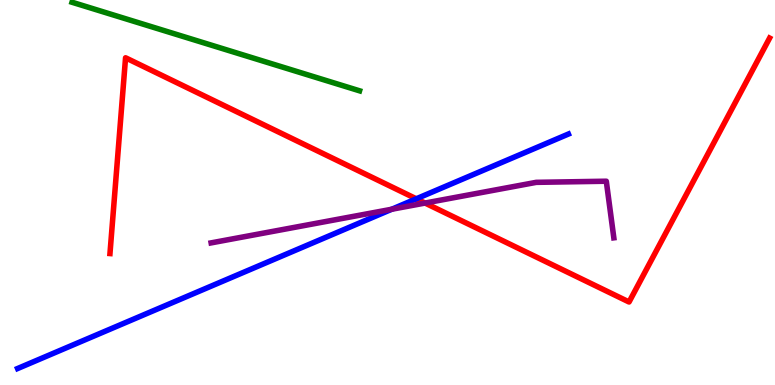[{'lines': ['blue', 'red'], 'intersections': [{'x': 5.37, 'y': 4.84}]}, {'lines': ['green', 'red'], 'intersections': []}, {'lines': ['purple', 'red'], 'intersections': [{'x': 5.48, 'y': 4.73}]}, {'lines': ['blue', 'green'], 'intersections': []}, {'lines': ['blue', 'purple'], 'intersections': [{'x': 5.05, 'y': 4.56}]}, {'lines': ['green', 'purple'], 'intersections': []}]